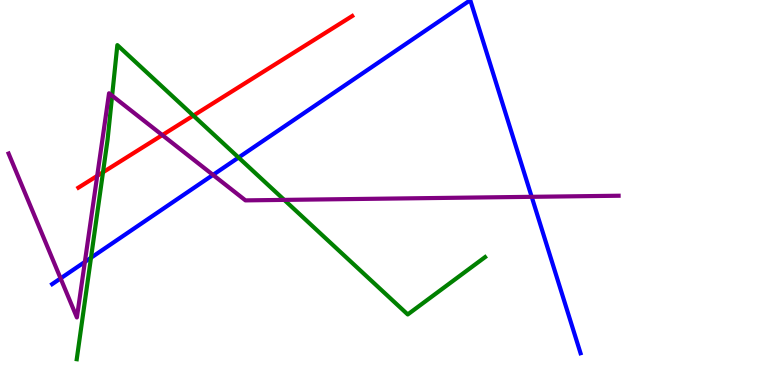[{'lines': ['blue', 'red'], 'intersections': []}, {'lines': ['green', 'red'], 'intersections': [{'x': 1.33, 'y': 5.53}, {'x': 2.49, 'y': 7.0}]}, {'lines': ['purple', 'red'], 'intersections': [{'x': 1.25, 'y': 5.43}, {'x': 2.09, 'y': 6.49}]}, {'lines': ['blue', 'green'], 'intersections': [{'x': 1.17, 'y': 3.31}, {'x': 3.08, 'y': 5.91}]}, {'lines': ['blue', 'purple'], 'intersections': [{'x': 0.782, 'y': 2.77}, {'x': 1.09, 'y': 3.2}, {'x': 2.75, 'y': 5.46}, {'x': 6.86, 'y': 4.89}]}, {'lines': ['green', 'purple'], 'intersections': [{'x': 1.45, 'y': 7.51}, {'x': 3.67, 'y': 4.81}]}]